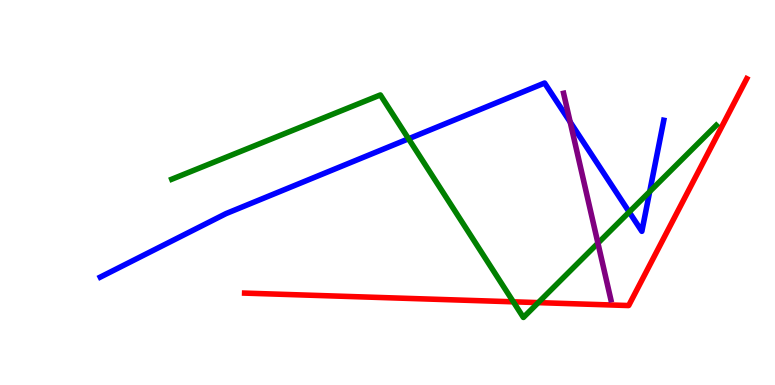[{'lines': ['blue', 'red'], 'intersections': []}, {'lines': ['green', 'red'], 'intersections': [{'x': 6.62, 'y': 2.16}, {'x': 6.95, 'y': 2.14}]}, {'lines': ['purple', 'red'], 'intersections': []}, {'lines': ['blue', 'green'], 'intersections': [{'x': 5.27, 'y': 6.4}, {'x': 8.12, 'y': 4.49}, {'x': 8.38, 'y': 5.02}]}, {'lines': ['blue', 'purple'], 'intersections': [{'x': 7.36, 'y': 6.83}]}, {'lines': ['green', 'purple'], 'intersections': [{'x': 7.72, 'y': 3.68}]}]